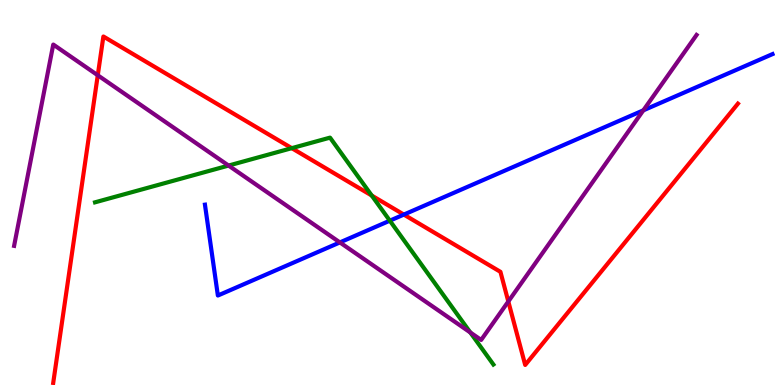[{'lines': ['blue', 'red'], 'intersections': [{'x': 5.21, 'y': 4.43}]}, {'lines': ['green', 'red'], 'intersections': [{'x': 3.76, 'y': 6.15}, {'x': 4.8, 'y': 4.92}]}, {'lines': ['purple', 'red'], 'intersections': [{'x': 1.26, 'y': 8.05}, {'x': 6.56, 'y': 2.17}]}, {'lines': ['blue', 'green'], 'intersections': [{'x': 5.03, 'y': 4.27}]}, {'lines': ['blue', 'purple'], 'intersections': [{'x': 4.39, 'y': 3.7}, {'x': 8.3, 'y': 7.13}]}, {'lines': ['green', 'purple'], 'intersections': [{'x': 2.95, 'y': 5.7}, {'x': 6.07, 'y': 1.36}]}]